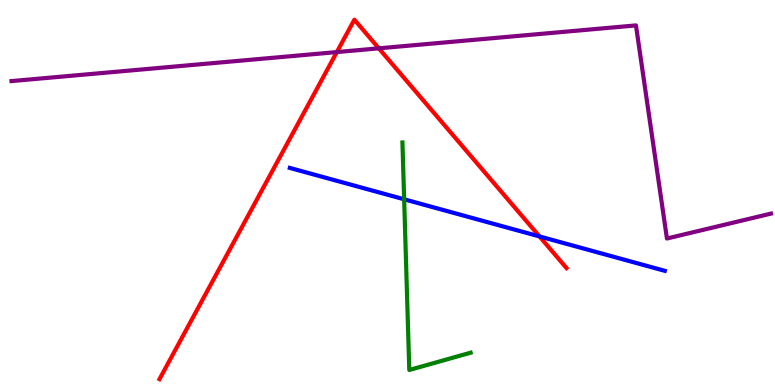[{'lines': ['blue', 'red'], 'intersections': [{'x': 6.96, 'y': 3.86}]}, {'lines': ['green', 'red'], 'intersections': []}, {'lines': ['purple', 'red'], 'intersections': [{'x': 4.35, 'y': 8.65}, {'x': 4.89, 'y': 8.74}]}, {'lines': ['blue', 'green'], 'intersections': [{'x': 5.21, 'y': 4.82}]}, {'lines': ['blue', 'purple'], 'intersections': []}, {'lines': ['green', 'purple'], 'intersections': []}]